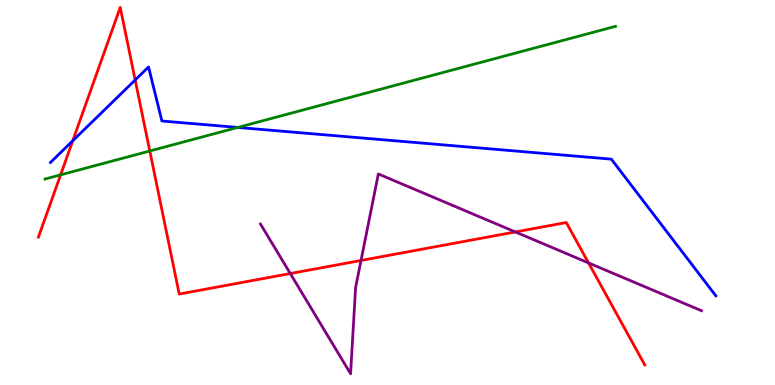[{'lines': ['blue', 'red'], 'intersections': [{'x': 0.939, 'y': 6.34}, {'x': 1.74, 'y': 7.92}]}, {'lines': ['green', 'red'], 'intersections': [{'x': 0.782, 'y': 5.46}, {'x': 1.93, 'y': 6.08}]}, {'lines': ['purple', 'red'], 'intersections': [{'x': 3.75, 'y': 2.9}, {'x': 4.66, 'y': 3.23}, {'x': 6.65, 'y': 3.98}, {'x': 7.59, 'y': 3.17}]}, {'lines': ['blue', 'green'], 'intersections': [{'x': 3.07, 'y': 6.69}]}, {'lines': ['blue', 'purple'], 'intersections': []}, {'lines': ['green', 'purple'], 'intersections': []}]